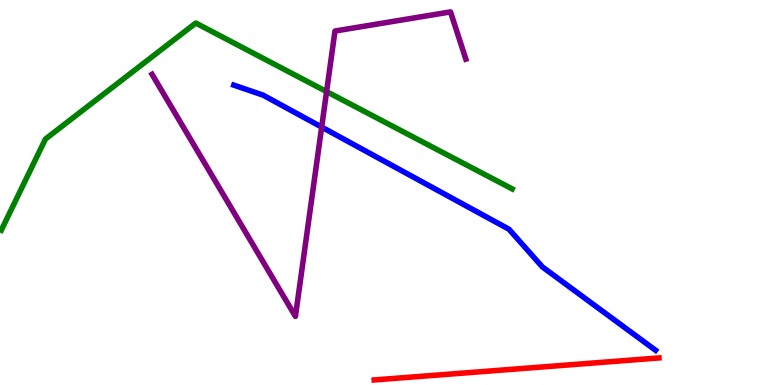[{'lines': ['blue', 'red'], 'intersections': []}, {'lines': ['green', 'red'], 'intersections': []}, {'lines': ['purple', 'red'], 'intersections': []}, {'lines': ['blue', 'green'], 'intersections': []}, {'lines': ['blue', 'purple'], 'intersections': [{'x': 4.15, 'y': 6.7}]}, {'lines': ['green', 'purple'], 'intersections': [{'x': 4.21, 'y': 7.62}]}]